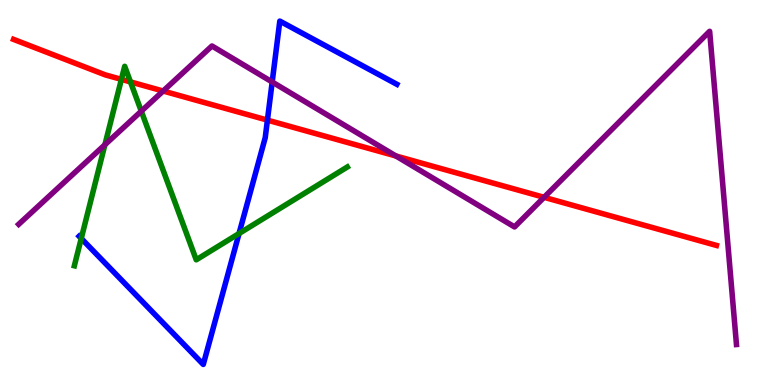[{'lines': ['blue', 'red'], 'intersections': [{'x': 3.45, 'y': 6.88}]}, {'lines': ['green', 'red'], 'intersections': [{'x': 1.57, 'y': 7.94}, {'x': 1.68, 'y': 7.87}]}, {'lines': ['purple', 'red'], 'intersections': [{'x': 2.11, 'y': 7.64}, {'x': 5.11, 'y': 5.95}, {'x': 7.02, 'y': 4.87}]}, {'lines': ['blue', 'green'], 'intersections': [{'x': 1.05, 'y': 3.81}, {'x': 3.08, 'y': 3.93}]}, {'lines': ['blue', 'purple'], 'intersections': [{'x': 3.51, 'y': 7.87}]}, {'lines': ['green', 'purple'], 'intersections': [{'x': 1.35, 'y': 6.24}, {'x': 1.82, 'y': 7.11}]}]